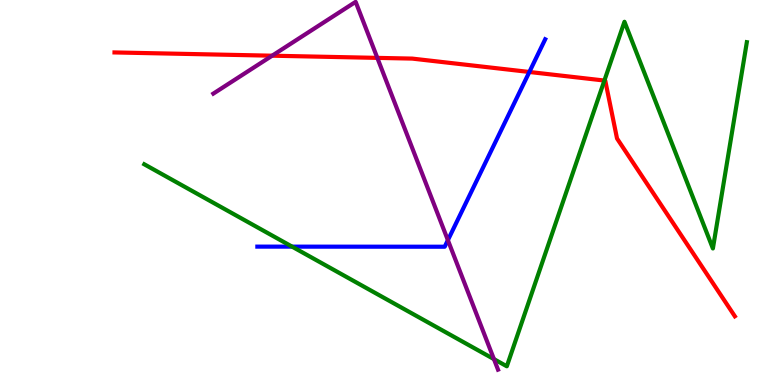[{'lines': ['blue', 'red'], 'intersections': [{'x': 6.83, 'y': 8.13}]}, {'lines': ['green', 'red'], 'intersections': [{'x': 7.8, 'y': 7.91}]}, {'lines': ['purple', 'red'], 'intersections': [{'x': 3.51, 'y': 8.55}, {'x': 4.87, 'y': 8.5}]}, {'lines': ['blue', 'green'], 'intersections': [{'x': 3.77, 'y': 3.59}]}, {'lines': ['blue', 'purple'], 'intersections': [{'x': 5.78, 'y': 3.76}]}, {'lines': ['green', 'purple'], 'intersections': [{'x': 6.37, 'y': 0.672}]}]